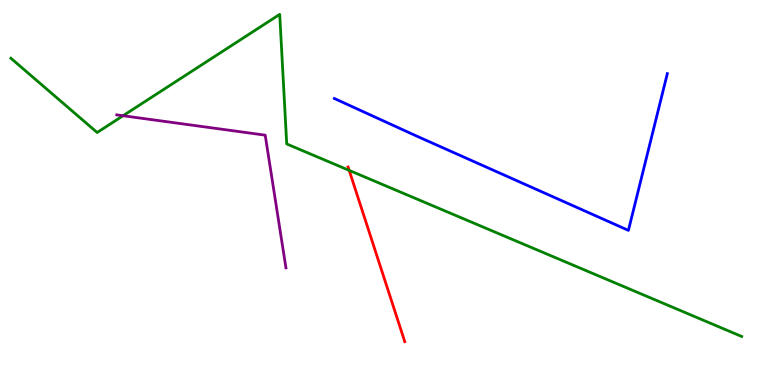[{'lines': ['blue', 'red'], 'intersections': []}, {'lines': ['green', 'red'], 'intersections': [{'x': 4.51, 'y': 5.57}]}, {'lines': ['purple', 'red'], 'intersections': []}, {'lines': ['blue', 'green'], 'intersections': []}, {'lines': ['blue', 'purple'], 'intersections': []}, {'lines': ['green', 'purple'], 'intersections': [{'x': 1.59, 'y': 6.99}]}]